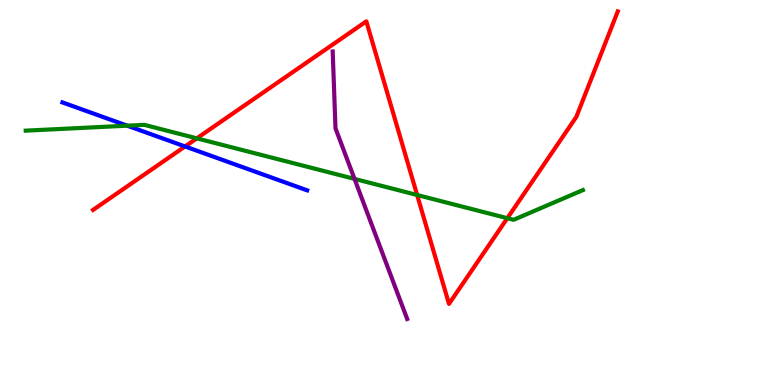[{'lines': ['blue', 'red'], 'intersections': [{'x': 2.39, 'y': 6.2}]}, {'lines': ['green', 'red'], 'intersections': [{'x': 2.54, 'y': 6.41}, {'x': 5.38, 'y': 4.94}, {'x': 6.55, 'y': 4.33}]}, {'lines': ['purple', 'red'], 'intersections': []}, {'lines': ['blue', 'green'], 'intersections': [{'x': 1.64, 'y': 6.74}]}, {'lines': ['blue', 'purple'], 'intersections': []}, {'lines': ['green', 'purple'], 'intersections': [{'x': 4.57, 'y': 5.35}]}]